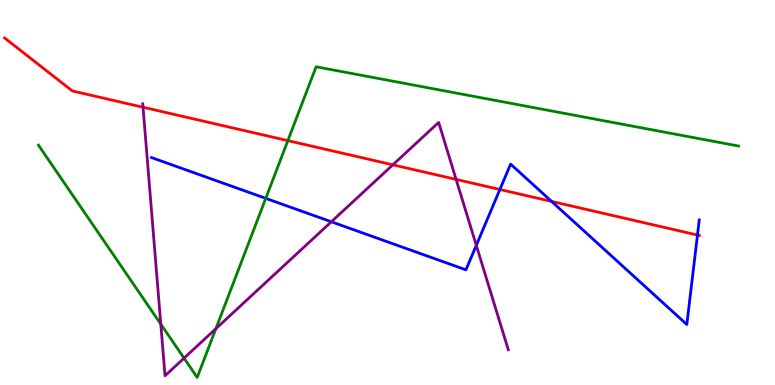[{'lines': ['blue', 'red'], 'intersections': [{'x': 6.45, 'y': 5.08}, {'x': 7.12, 'y': 4.77}, {'x': 9.0, 'y': 3.9}]}, {'lines': ['green', 'red'], 'intersections': [{'x': 3.71, 'y': 6.35}]}, {'lines': ['purple', 'red'], 'intersections': [{'x': 1.85, 'y': 7.21}, {'x': 5.07, 'y': 5.72}, {'x': 5.89, 'y': 5.34}]}, {'lines': ['blue', 'green'], 'intersections': [{'x': 3.43, 'y': 4.85}]}, {'lines': ['blue', 'purple'], 'intersections': [{'x': 4.28, 'y': 4.24}, {'x': 6.15, 'y': 3.63}]}, {'lines': ['green', 'purple'], 'intersections': [{'x': 2.07, 'y': 1.58}, {'x': 2.37, 'y': 0.697}, {'x': 2.79, 'y': 1.46}]}]